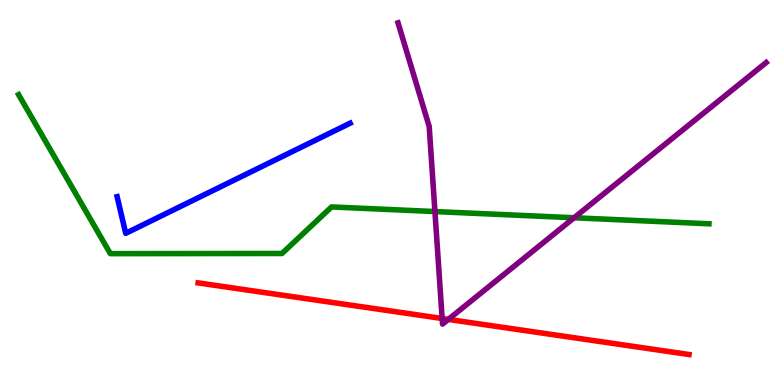[{'lines': ['blue', 'red'], 'intersections': []}, {'lines': ['green', 'red'], 'intersections': []}, {'lines': ['purple', 'red'], 'intersections': [{'x': 5.71, 'y': 1.73}, {'x': 5.79, 'y': 1.7}]}, {'lines': ['blue', 'green'], 'intersections': []}, {'lines': ['blue', 'purple'], 'intersections': []}, {'lines': ['green', 'purple'], 'intersections': [{'x': 5.61, 'y': 4.51}, {'x': 7.41, 'y': 4.34}]}]